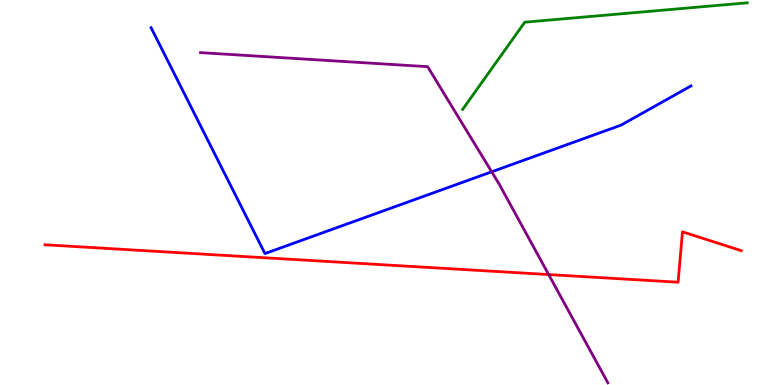[{'lines': ['blue', 'red'], 'intersections': []}, {'lines': ['green', 'red'], 'intersections': []}, {'lines': ['purple', 'red'], 'intersections': [{'x': 7.08, 'y': 2.87}]}, {'lines': ['blue', 'green'], 'intersections': []}, {'lines': ['blue', 'purple'], 'intersections': [{'x': 6.34, 'y': 5.54}]}, {'lines': ['green', 'purple'], 'intersections': []}]